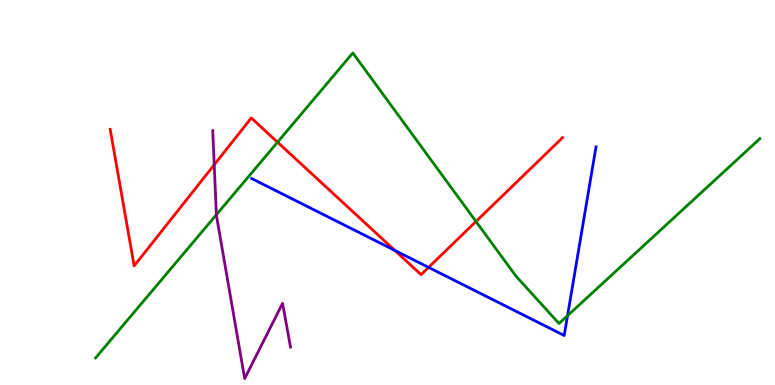[{'lines': ['blue', 'red'], 'intersections': [{'x': 5.09, 'y': 3.5}, {'x': 5.53, 'y': 3.06}]}, {'lines': ['green', 'red'], 'intersections': [{'x': 3.58, 'y': 6.31}, {'x': 6.14, 'y': 4.25}]}, {'lines': ['purple', 'red'], 'intersections': [{'x': 2.76, 'y': 5.72}]}, {'lines': ['blue', 'green'], 'intersections': [{'x': 7.32, 'y': 1.8}]}, {'lines': ['blue', 'purple'], 'intersections': []}, {'lines': ['green', 'purple'], 'intersections': [{'x': 2.79, 'y': 4.42}]}]